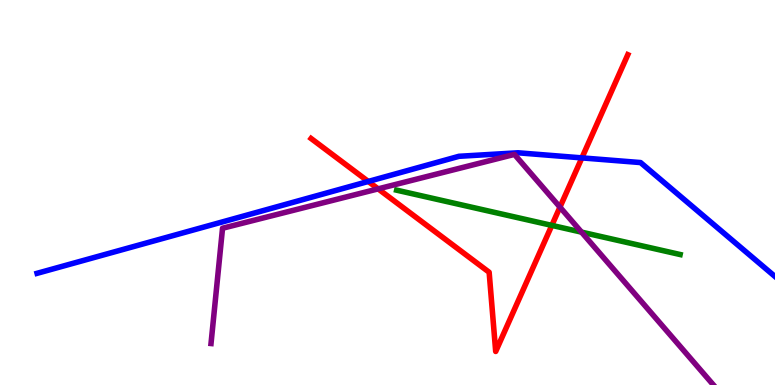[{'lines': ['blue', 'red'], 'intersections': [{'x': 4.75, 'y': 5.29}, {'x': 7.51, 'y': 5.9}]}, {'lines': ['green', 'red'], 'intersections': [{'x': 7.12, 'y': 4.15}]}, {'lines': ['purple', 'red'], 'intersections': [{'x': 4.88, 'y': 5.09}, {'x': 7.23, 'y': 4.62}]}, {'lines': ['blue', 'green'], 'intersections': []}, {'lines': ['blue', 'purple'], 'intersections': []}, {'lines': ['green', 'purple'], 'intersections': [{'x': 7.5, 'y': 3.97}]}]